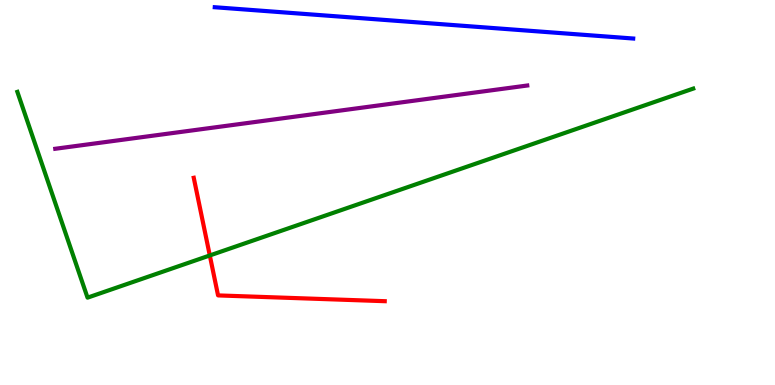[{'lines': ['blue', 'red'], 'intersections': []}, {'lines': ['green', 'red'], 'intersections': [{'x': 2.71, 'y': 3.36}]}, {'lines': ['purple', 'red'], 'intersections': []}, {'lines': ['blue', 'green'], 'intersections': []}, {'lines': ['blue', 'purple'], 'intersections': []}, {'lines': ['green', 'purple'], 'intersections': []}]